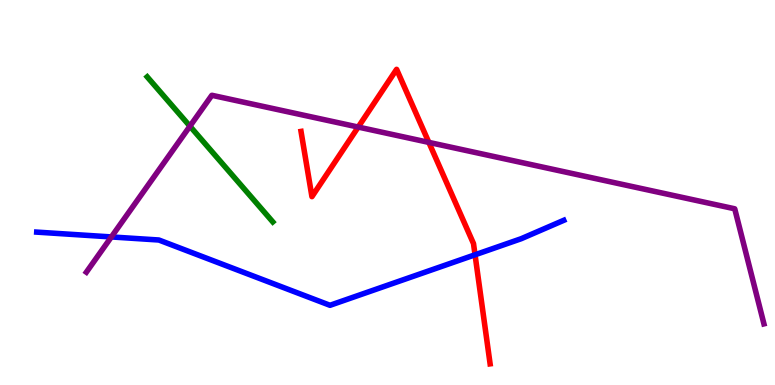[{'lines': ['blue', 'red'], 'intersections': [{'x': 6.13, 'y': 3.38}]}, {'lines': ['green', 'red'], 'intersections': []}, {'lines': ['purple', 'red'], 'intersections': [{'x': 4.62, 'y': 6.7}, {'x': 5.53, 'y': 6.3}]}, {'lines': ['blue', 'green'], 'intersections': []}, {'lines': ['blue', 'purple'], 'intersections': [{'x': 1.44, 'y': 3.85}]}, {'lines': ['green', 'purple'], 'intersections': [{'x': 2.45, 'y': 6.72}]}]